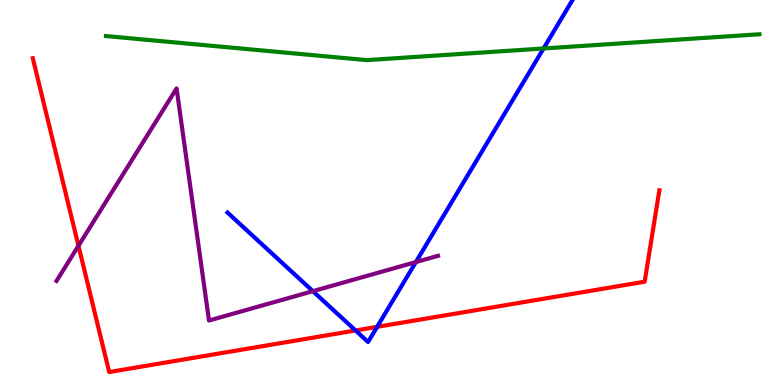[{'lines': ['blue', 'red'], 'intersections': [{'x': 4.59, 'y': 1.42}, {'x': 4.87, 'y': 1.51}]}, {'lines': ['green', 'red'], 'intersections': []}, {'lines': ['purple', 'red'], 'intersections': [{'x': 1.01, 'y': 3.62}]}, {'lines': ['blue', 'green'], 'intersections': [{'x': 7.01, 'y': 8.74}]}, {'lines': ['blue', 'purple'], 'intersections': [{'x': 4.04, 'y': 2.44}, {'x': 5.37, 'y': 3.19}]}, {'lines': ['green', 'purple'], 'intersections': []}]